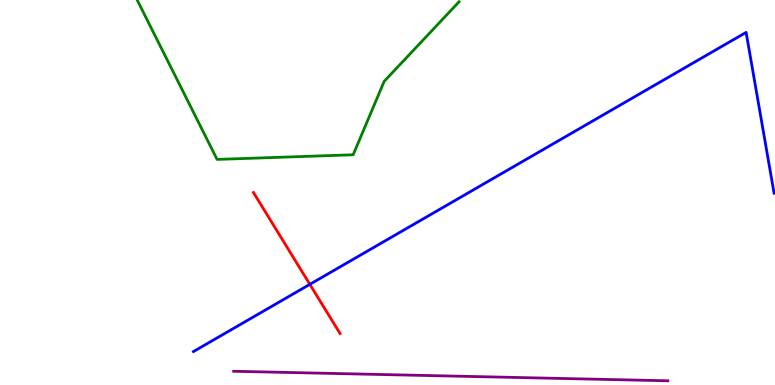[{'lines': ['blue', 'red'], 'intersections': [{'x': 4.0, 'y': 2.61}]}, {'lines': ['green', 'red'], 'intersections': []}, {'lines': ['purple', 'red'], 'intersections': []}, {'lines': ['blue', 'green'], 'intersections': []}, {'lines': ['blue', 'purple'], 'intersections': []}, {'lines': ['green', 'purple'], 'intersections': []}]